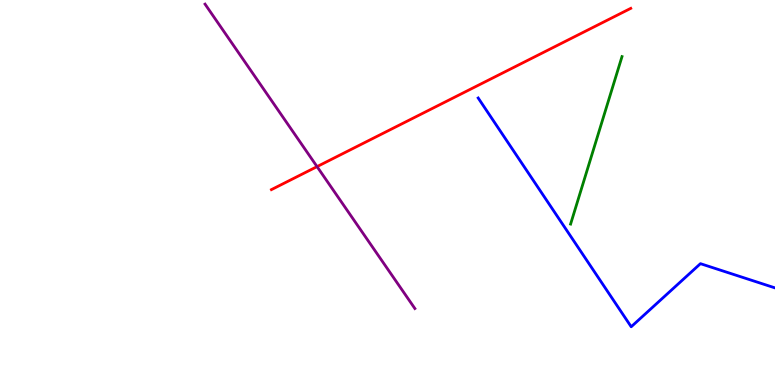[{'lines': ['blue', 'red'], 'intersections': []}, {'lines': ['green', 'red'], 'intersections': []}, {'lines': ['purple', 'red'], 'intersections': [{'x': 4.09, 'y': 5.67}]}, {'lines': ['blue', 'green'], 'intersections': []}, {'lines': ['blue', 'purple'], 'intersections': []}, {'lines': ['green', 'purple'], 'intersections': []}]